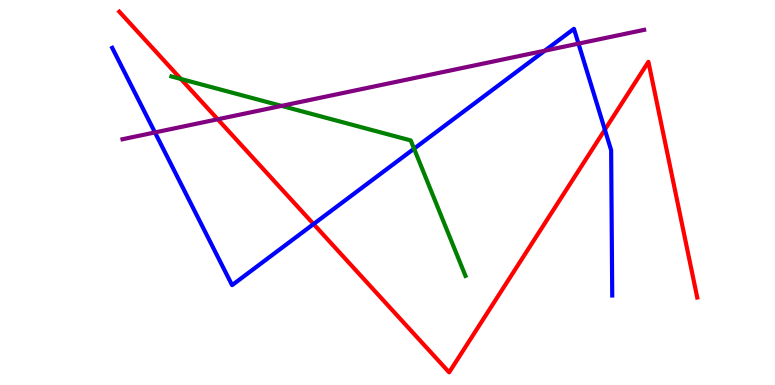[{'lines': ['blue', 'red'], 'intersections': [{'x': 4.05, 'y': 4.18}, {'x': 7.8, 'y': 6.63}]}, {'lines': ['green', 'red'], 'intersections': [{'x': 2.33, 'y': 7.95}]}, {'lines': ['purple', 'red'], 'intersections': [{'x': 2.81, 'y': 6.9}]}, {'lines': ['blue', 'green'], 'intersections': [{'x': 5.34, 'y': 6.14}]}, {'lines': ['blue', 'purple'], 'intersections': [{'x': 2.0, 'y': 6.56}, {'x': 7.03, 'y': 8.68}, {'x': 7.46, 'y': 8.87}]}, {'lines': ['green', 'purple'], 'intersections': [{'x': 3.63, 'y': 7.25}]}]